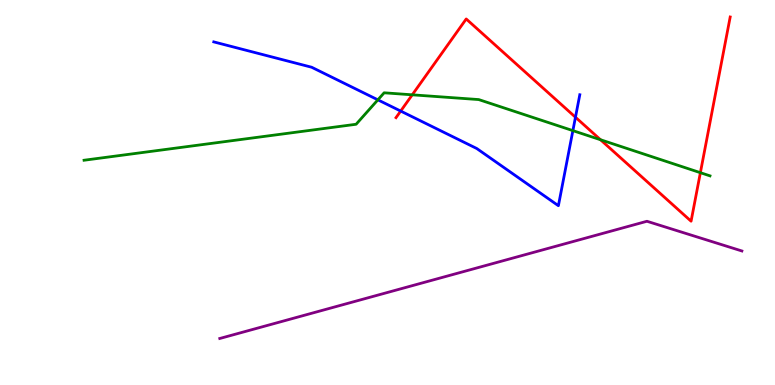[{'lines': ['blue', 'red'], 'intersections': [{'x': 5.17, 'y': 7.12}, {'x': 7.43, 'y': 6.96}]}, {'lines': ['green', 'red'], 'intersections': [{'x': 5.32, 'y': 7.54}, {'x': 7.75, 'y': 6.37}, {'x': 9.04, 'y': 5.51}]}, {'lines': ['purple', 'red'], 'intersections': []}, {'lines': ['blue', 'green'], 'intersections': [{'x': 4.88, 'y': 7.41}, {'x': 7.39, 'y': 6.61}]}, {'lines': ['blue', 'purple'], 'intersections': []}, {'lines': ['green', 'purple'], 'intersections': []}]